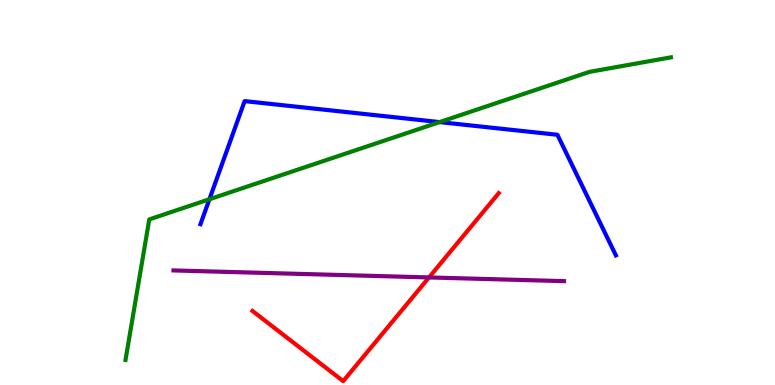[{'lines': ['blue', 'red'], 'intersections': []}, {'lines': ['green', 'red'], 'intersections': []}, {'lines': ['purple', 'red'], 'intersections': [{'x': 5.54, 'y': 2.79}]}, {'lines': ['blue', 'green'], 'intersections': [{'x': 2.7, 'y': 4.82}, {'x': 5.67, 'y': 6.83}]}, {'lines': ['blue', 'purple'], 'intersections': []}, {'lines': ['green', 'purple'], 'intersections': []}]